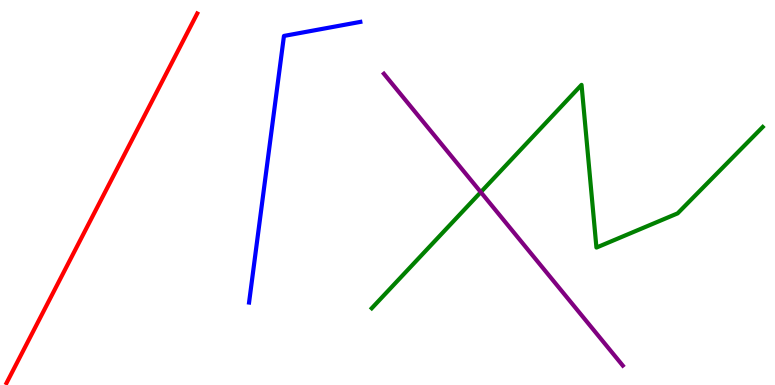[{'lines': ['blue', 'red'], 'intersections': []}, {'lines': ['green', 'red'], 'intersections': []}, {'lines': ['purple', 'red'], 'intersections': []}, {'lines': ['blue', 'green'], 'intersections': []}, {'lines': ['blue', 'purple'], 'intersections': []}, {'lines': ['green', 'purple'], 'intersections': [{'x': 6.2, 'y': 5.01}]}]